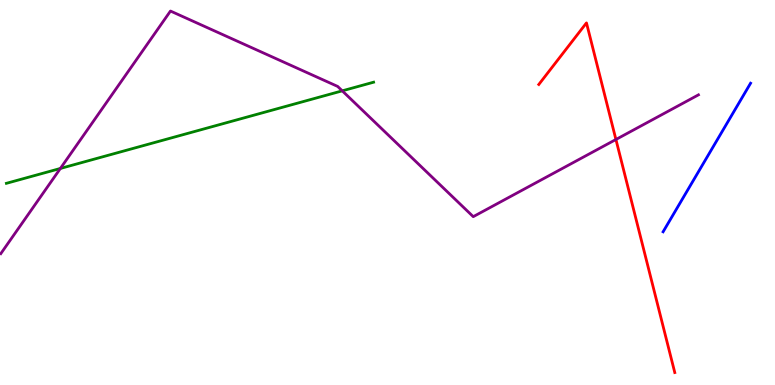[{'lines': ['blue', 'red'], 'intersections': []}, {'lines': ['green', 'red'], 'intersections': []}, {'lines': ['purple', 'red'], 'intersections': [{'x': 7.95, 'y': 6.38}]}, {'lines': ['blue', 'green'], 'intersections': []}, {'lines': ['blue', 'purple'], 'intersections': []}, {'lines': ['green', 'purple'], 'intersections': [{'x': 0.779, 'y': 5.62}, {'x': 4.42, 'y': 7.64}]}]